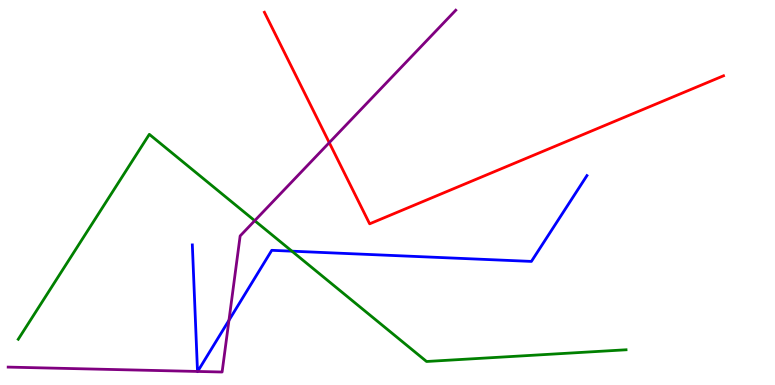[{'lines': ['blue', 'red'], 'intersections': []}, {'lines': ['green', 'red'], 'intersections': []}, {'lines': ['purple', 'red'], 'intersections': [{'x': 4.25, 'y': 6.3}]}, {'lines': ['blue', 'green'], 'intersections': [{'x': 3.77, 'y': 3.48}]}, {'lines': ['blue', 'purple'], 'intersections': [{'x': 2.55, 'y': 0.352}, {'x': 2.55, 'y': 0.352}, {'x': 2.95, 'y': 1.68}]}, {'lines': ['green', 'purple'], 'intersections': [{'x': 3.29, 'y': 4.27}]}]